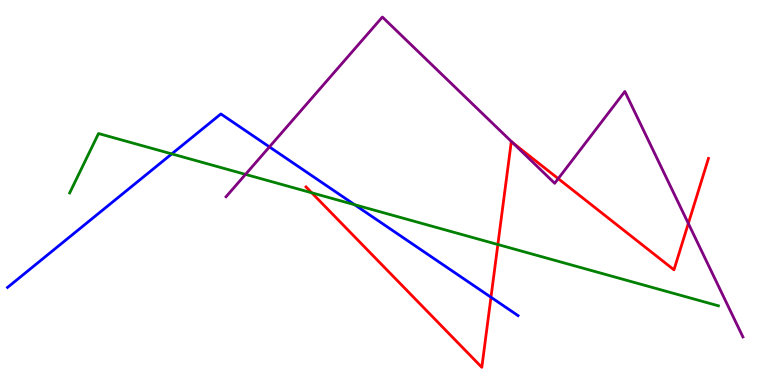[{'lines': ['blue', 'red'], 'intersections': [{'x': 6.34, 'y': 2.28}]}, {'lines': ['green', 'red'], 'intersections': [{'x': 4.02, 'y': 4.99}, {'x': 6.42, 'y': 3.65}]}, {'lines': ['purple', 'red'], 'intersections': [{'x': 6.62, 'y': 6.29}, {'x': 7.2, 'y': 5.36}, {'x': 8.88, 'y': 4.2}]}, {'lines': ['blue', 'green'], 'intersections': [{'x': 2.22, 'y': 6.0}, {'x': 4.58, 'y': 4.68}]}, {'lines': ['blue', 'purple'], 'intersections': [{'x': 3.48, 'y': 6.18}]}, {'lines': ['green', 'purple'], 'intersections': [{'x': 3.17, 'y': 5.47}]}]